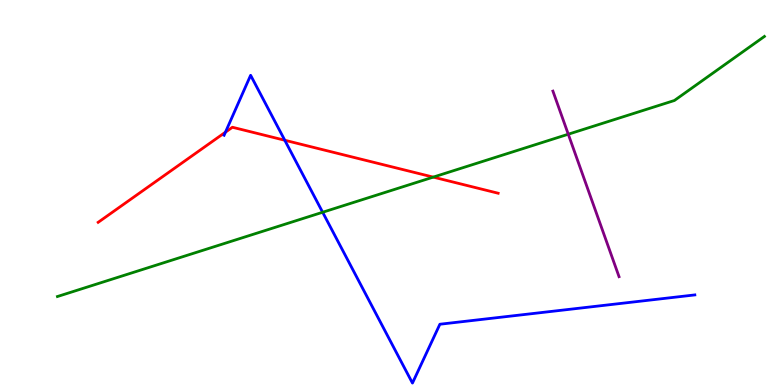[{'lines': ['blue', 'red'], 'intersections': [{'x': 2.91, 'y': 6.57}, {'x': 3.67, 'y': 6.36}]}, {'lines': ['green', 'red'], 'intersections': [{'x': 5.59, 'y': 5.4}]}, {'lines': ['purple', 'red'], 'intersections': []}, {'lines': ['blue', 'green'], 'intersections': [{'x': 4.16, 'y': 4.49}]}, {'lines': ['blue', 'purple'], 'intersections': []}, {'lines': ['green', 'purple'], 'intersections': [{'x': 7.33, 'y': 6.51}]}]